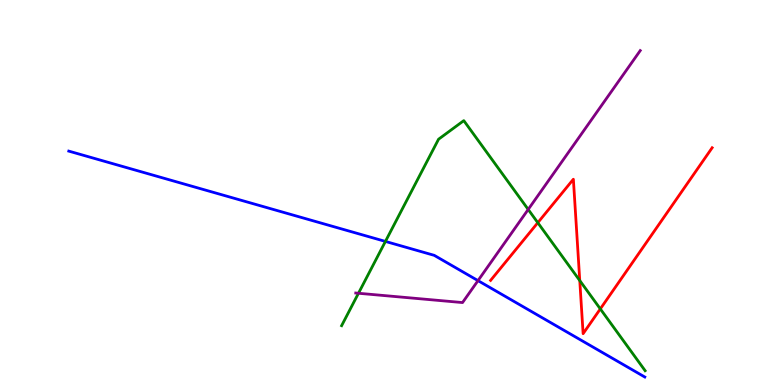[{'lines': ['blue', 'red'], 'intersections': []}, {'lines': ['green', 'red'], 'intersections': [{'x': 6.94, 'y': 4.22}, {'x': 7.48, 'y': 2.71}, {'x': 7.75, 'y': 1.98}]}, {'lines': ['purple', 'red'], 'intersections': []}, {'lines': ['blue', 'green'], 'intersections': [{'x': 4.97, 'y': 3.73}]}, {'lines': ['blue', 'purple'], 'intersections': [{'x': 6.17, 'y': 2.71}]}, {'lines': ['green', 'purple'], 'intersections': [{'x': 4.63, 'y': 2.38}, {'x': 6.82, 'y': 4.56}]}]